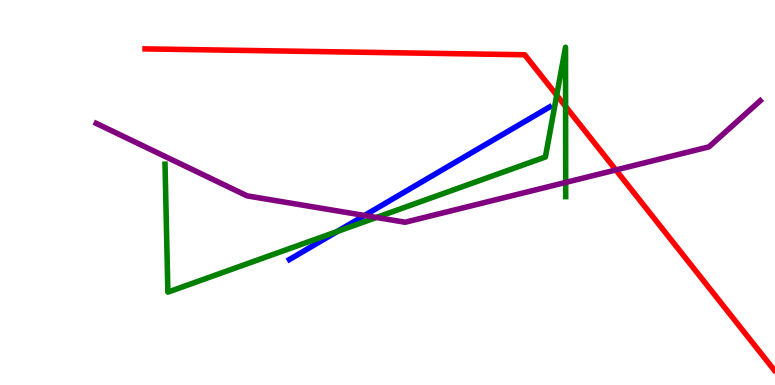[{'lines': ['blue', 'red'], 'intersections': []}, {'lines': ['green', 'red'], 'intersections': [{'x': 7.18, 'y': 7.53}, {'x': 7.3, 'y': 7.24}]}, {'lines': ['purple', 'red'], 'intersections': [{'x': 7.95, 'y': 5.59}]}, {'lines': ['blue', 'green'], 'intersections': [{'x': 4.35, 'y': 3.99}]}, {'lines': ['blue', 'purple'], 'intersections': [{'x': 4.7, 'y': 4.4}]}, {'lines': ['green', 'purple'], 'intersections': [{'x': 4.86, 'y': 4.35}, {'x': 7.3, 'y': 5.26}]}]